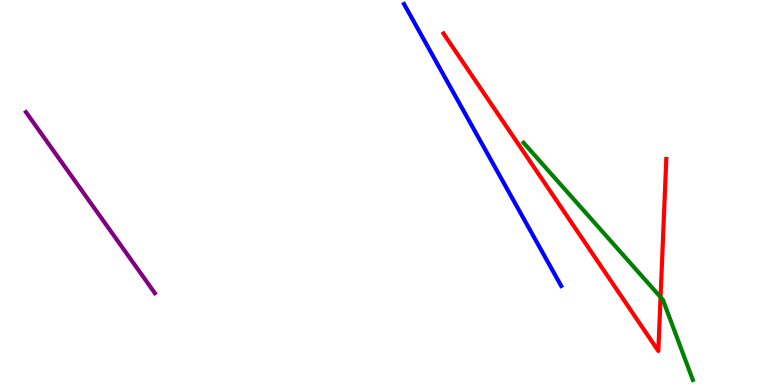[{'lines': ['blue', 'red'], 'intersections': []}, {'lines': ['green', 'red'], 'intersections': [{'x': 8.52, 'y': 2.28}]}, {'lines': ['purple', 'red'], 'intersections': []}, {'lines': ['blue', 'green'], 'intersections': []}, {'lines': ['blue', 'purple'], 'intersections': []}, {'lines': ['green', 'purple'], 'intersections': []}]